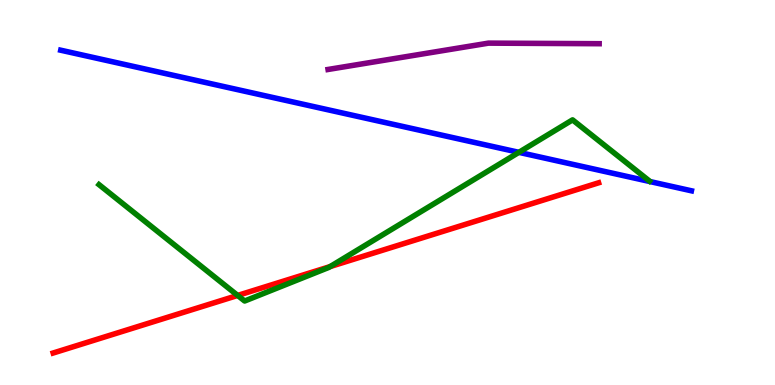[{'lines': ['blue', 'red'], 'intersections': []}, {'lines': ['green', 'red'], 'intersections': [{'x': 3.07, 'y': 2.33}, {'x': 4.26, 'y': 3.08}]}, {'lines': ['purple', 'red'], 'intersections': []}, {'lines': ['blue', 'green'], 'intersections': [{'x': 6.7, 'y': 6.04}]}, {'lines': ['blue', 'purple'], 'intersections': []}, {'lines': ['green', 'purple'], 'intersections': []}]